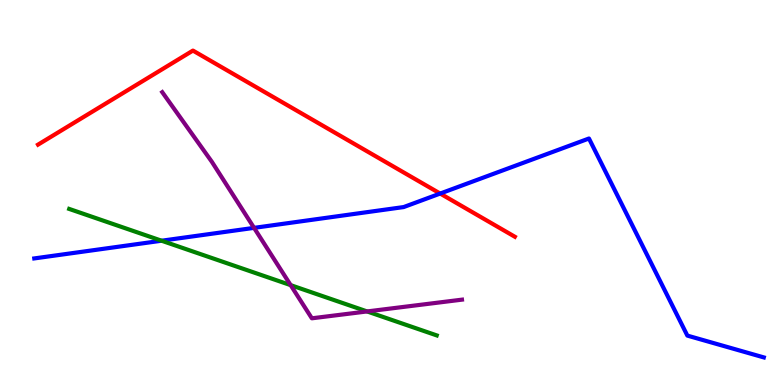[{'lines': ['blue', 'red'], 'intersections': [{'x': 5.68, 'y': 4.97}]}, {'lines': ['green', 'red'], 'intersections': []}, {'lines': ['purple', 'red'], 'intersections': []}, {'lines': ['blue', 'green'], 'intersections': [{'x': 2.09, 'y': 3.75}]}, {'lines': ['blue', 'purple'], 'intersections': [{'x': 3.28, 'y': 4.08}]}, {'lines': ['green', 'purple'], 'intersections': [{'x': 3.75, 'y': 2.59}, {'x': 4.74, 'y': 1.91}]}]